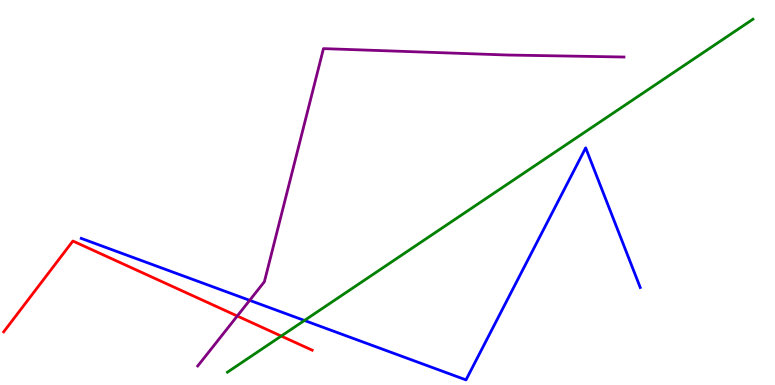[{'lines': ['blue', 'red'], 'intersections': []}, {'lines': ['green', 'red'], 'intersections': [{'x': 3.63, 'y': 1.27}]}, {'lines': ['purple', 'red'], 'intersections': [{'x': 3.06, 'y': 1.79}]}, {'lines': ['blue', 'green'], 'intersections': [{'x': 3.93, 'y': 1.68}]}, {'lines': ['blue', 'purple'], 'intersections': [{'x': 3.22, 'y': 2.2}]}, {'lines': ['green', 'purple'], 'intersections': []}]